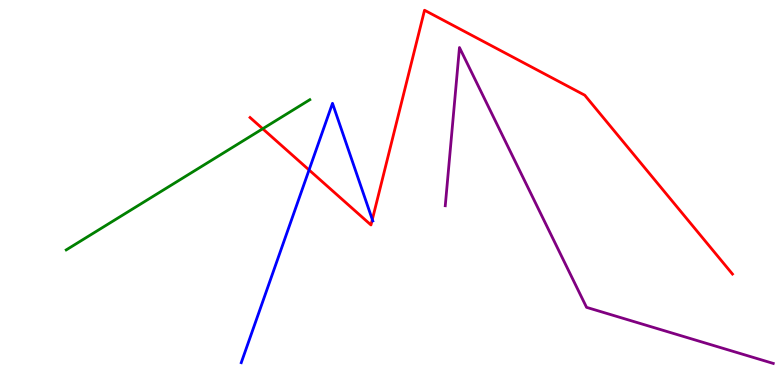[{'lines': ['blue', 'red'], 'intersections': [{'x': 3.99, 'y': 5.59}, {'x': 4.8, 'y': 4.3}]}, {'lines': ['green', 'red'], 'intersections': [{'x': 3.39, 'y': 6.66}]}, {'lines': ['purple', 'red'], 'intersections': []}, {'lines': ['blue', 'green'], 'intersections': []}, {'lines': ['blue', 'purple'], 'intersections': []}, {'lines': ['green', 'purple'], 'intersections': []}]